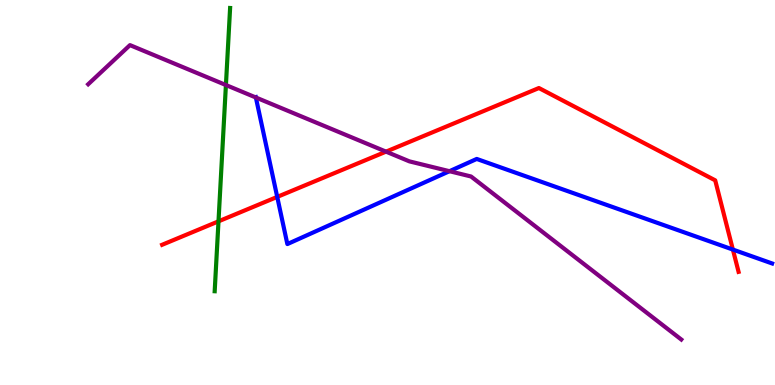[{'lines': ['blue', 'red'], 'intersections': [{'x': 3.58, 'y': 4.89}, {'x': 9.46, 'y': 3.52}]}, {'lines': ['green', 'red'], 'intersections': [{'x': 2.82, 'y': 4.25}]}, {'lines': ['purple', 'red'], 'intersections': [{'x': 4.98, 'y': 6.06}]}, {'lines': ['blue', 'green'], 'intersections': []}, {'lines': ['blue', 'purple'], 'intersections': [{'x': 3.3, 'y': 7.47}, {'x': 5.8, 'y': 5.55}]}, {'lines': ['green', 'purple'], 'intersections': [{'x': 2.92, 'y': 7.79}]}]